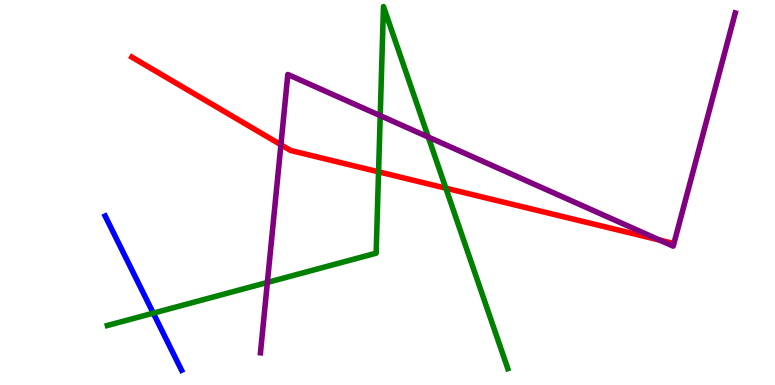[{'lines': ['blue', 'red'], 'intersections': []}, {'lines': ['green', 'red'], 'intersections': [{'x': 4.88, 'y': 5.54}, {'x': 5.75, 'y': 5.11}]}, {'lines': ['purple', 'red'], 'intersections': [{'x': 3.62, 'y': 6.24}, {'x': 8.51, 'y': 3.76}]}, {'lines': ['blue', 'green'], 'intersections': [{'x': 1.98, 'y': 1.87}]}, {'lines': ['blue', 'purple'], 'intersections': []}, {'lines': ['green', 'purple'], 'intersections': [{'x': 3.45, 'y': 2.66}, {'x': 4.91, 'y': 7.0}, {'x': 5.53, 'y': 6.44}]}]